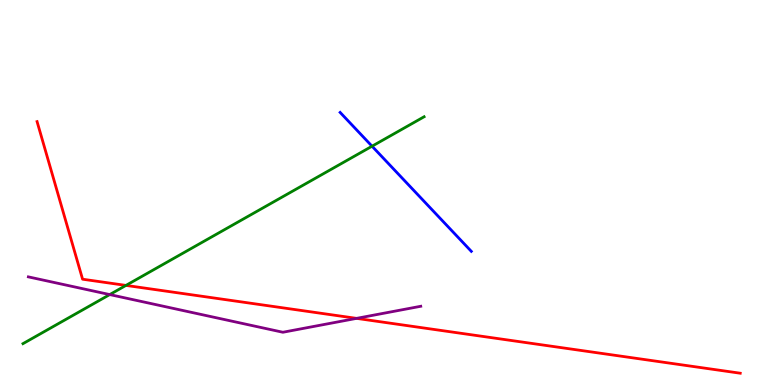[{'lines': ['blue', 'red'], 'intersections': []}, {'lines': ['green', 'red'], 'intersections': [{'x': 1.63, 'y': 2.59}]}, {'lines': ['purple', 'red'], 'intersections': [{'x': 4.6, 'y': 1.73}]}, {'lines': ['blue', 'green'], 'intersections': [{'x': 4.8, 'y': 6.2}]}, {'lines': ['blue', 'purple'], 'intersections': []}, {'lines': ['green', 'purple'], 'intersections': [{'x': 1.42, 'y': 2.35}]}]